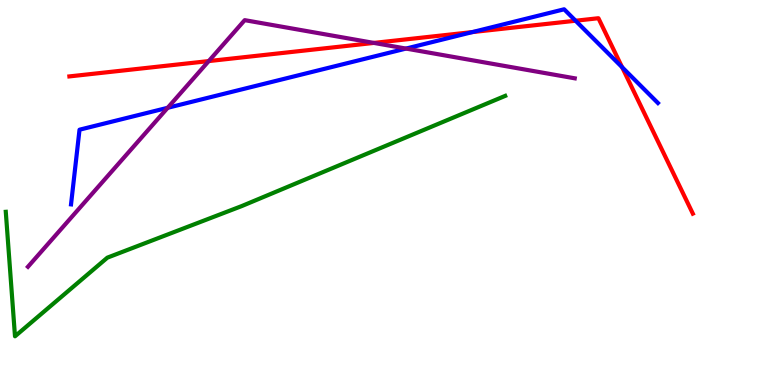[{'lines': ['blue', 'red'], 'intersections': [{'x': 6.1, 'y': 9.17}, {'x': 7.43, 'y': 9.46}, {'x': 8.03, 'y': 8.25}]}, {'lines': ['green', 'red'], 'intersections': []}, {'lines': ['purple', 'red'], 'intersections': [{'x': 2.69, 'y': 8.41}, {'x': 4.82, 'y': 8.89}]}, {'lines': ['blue', 'green'], 'intersections': []}, {'lines': ['blue', 'purple'], 'intersections': [{'x': 2.16, 'y': 7.2}, {'x': 5.24, 'y': 8.74}]}, {'lines': ['green', 'purple'], 'intersections': []}]